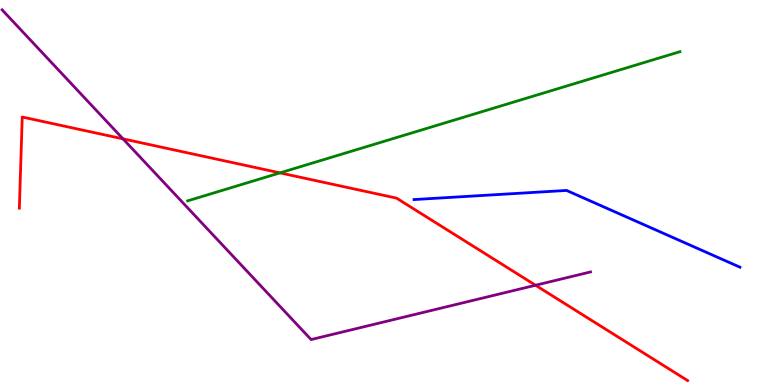[{'lines': ['blue', 'red'], 'intersections': []}, {'lines': ['green', 'red'], 'intersections': [{'x': 3.61, 'y': 5.51}]}, {'lines': ['purple', 'red'], 'intersections': [{'x': 1.59, 'y': 6.39}, {'x': 6.91, 'y': 2.59}]}, {'lines': ['blue', 'green'], 'intersections': []}, {'lines': ['blue', 'purple'], 'intersections': []}, {'lines': ['green', 'purple'], 'intersections': []}]